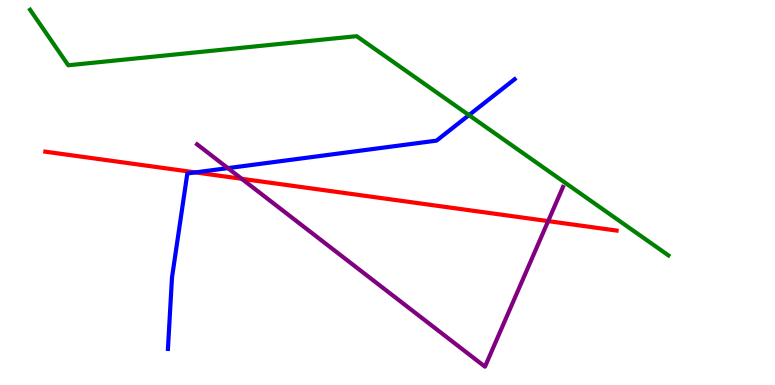[{'lines': ['blue', 'red'], 'intersections': [{'x': 2.52, 'y': 5.52}]}, {'lines': ['green', 'red'], 'intersections': []}, {'lines': ['purple', 'red'], 'intersections': [{'x': 3.12, 'y': 5.36}, {'x': 7.07, 'y': 4.26}]}, {'lines': ['blue', 'green'], 'intersections': [{'x': 6.05, 'y': 7.01}]}, {'lines': ['blue', 'purple'], 'intersections': [{'x': 2.94, 'y': 5.63}]}, {'lines': ['green', 'purple'], 'intersections': []}]